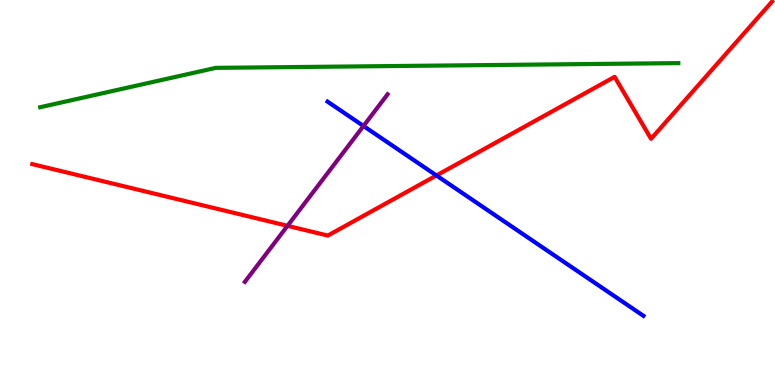[{'lines': ['blue', 'red'], 'intersections': [{'x': 5.63, 'y': 5.44}]}, {'lines': ['green', 'red'], 'intersections': []}, {'lines': ['purple', 'red'], 'intersections': [{'x': 3.71, 'y': 4.13}]}, {'lines': ['blue', 'green'], 'intersections': []}, {'lines': ['blue', 'purple'], 'intersections': [{'x': 4.69, 'y': 6.73}]}, {'lines': ['green', 'purple'], 'intersections': []}]